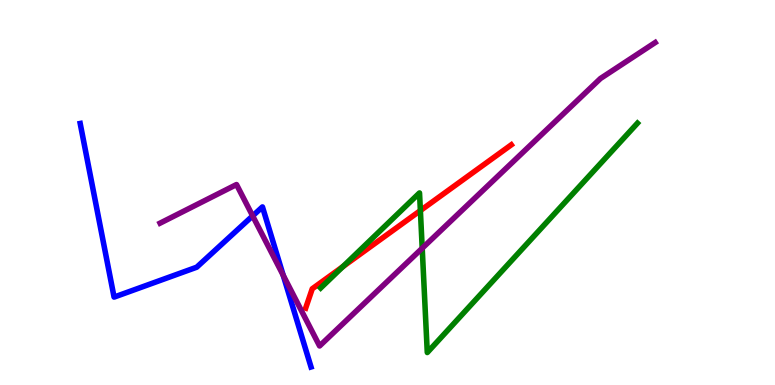[{'lines': ['blue', 'red'], 'intersections': []}, {'lines': ['green', 'red'], 'intersections': [{'x': 4.42, 'y': 3.08}, {'x': 5.42, 'y': 4.53}]}, {'lines': ['purple', 'red'], 'intersections': []}, {'lines': ['blue', 'green'], 'intersections': []}, {'lines': ['blue', 'purple'], 'intersections': [{'x': 3.26, 'y': 4.39}, {'x': 3.65, 'y': 2.85}]}, {'lines': ['green', 'purple'], 'intersections': [{'x': 5.45, 'y': 3.55}]}]